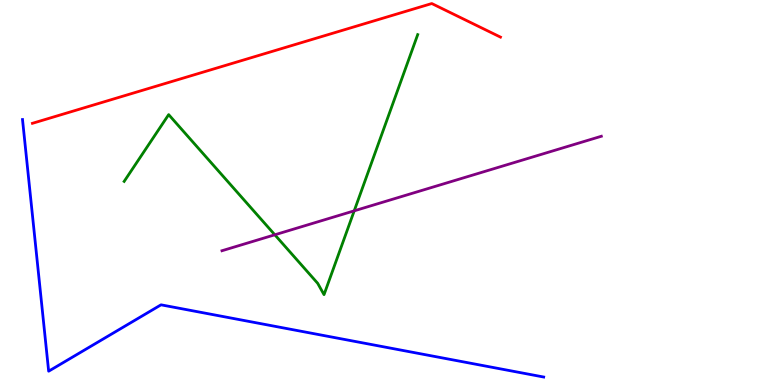[{'lines': ['blue', 'red'], 'intersections': []}, {'lines': ['green', 'red'], 'intersections': []}, {'lines': ['purple', 'red'], 'intersections': []}, {'lines': ['blue', 'green'], 'intersections': []}, {'lines': ['blue', 'purple'], 'intersections': []}, {'lines': ['green', 'purple'], 'intersections': [{'x': 3.55, 'y': 3.9}, {'x': 4.57, 'y': 4.52}]}]